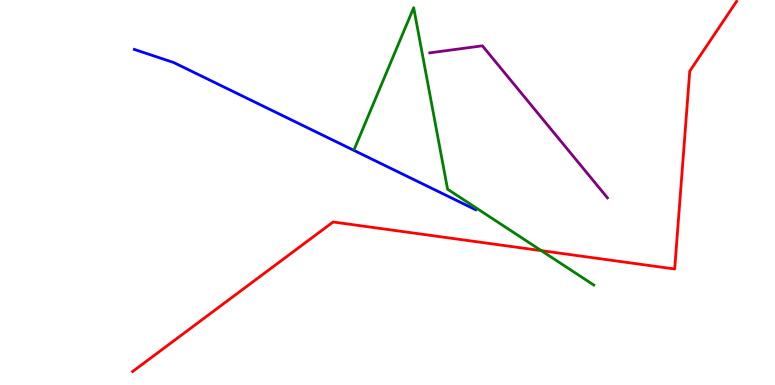[{'lines': ['blue', 'red'], 'intersections': []}, {'lines': ['green', 'red'], 'intersections': [{'x': 6.98, 'y': 3.49}]}, {'lines': ['purple', 'red'], 'intersections': []}, {'lines': ['blue', 'green'], 'intersections': []}, {'lines': ['blue', 'purple'], 'intersections': []}, {'lines': ['green', 'purple'], 'intersections': []}]